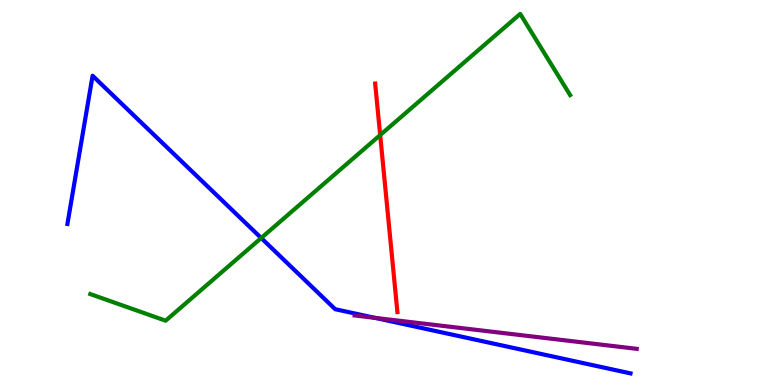[{'lines': ['blue', 'red'], 'intersections': []}, {'lines': ['green', 'red'], 'intersections': [{'x': 4.91, 'y': 6.49}]}, {'lines': ['purple', 'red'], 'intersections': []}, {'lines': ['blue', 'green'], 'intersections': [{'x': 3.37, 'y': 3.82}]}, {'lines': ['blue', 'purple'], 'intersections': [{'x': 4.84, 'y': 1.74}]}, {'lines': ['green', 'purple'], 'intersections': []}]